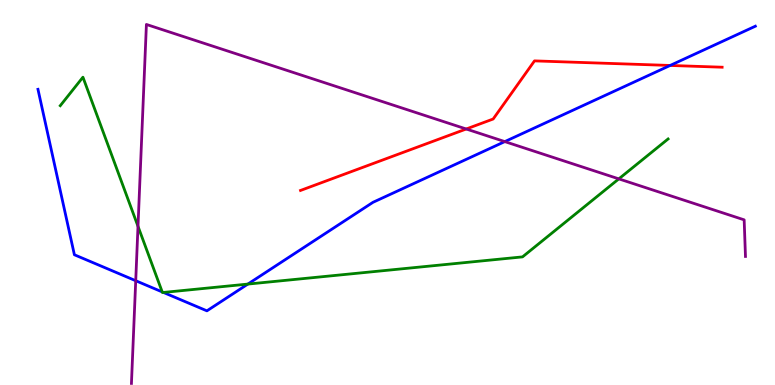[{'lines': ['blue', 'red'], 'intersections': [{'x': 8.65, 'y': 8.3}]}, {'lines': ['green', 'red'], 'intersections': []}, {'lines': ['purple', 'red'], 'intersections': [{'x': 6.02, 'y': 6.65}]}, {'lines': ['blue', 'green'], 'intersections': [{'x': 2.09, 'y': 2.42}, {'x': 2.11, 'y': 2.4}, {'x': 3.2, 'y': 2.62}]}, {'lines': ['blue', 'purple'], 'intersections': [{'x': 1.75, 'y': 2.71}, {'x': 6.51, 'y': 6.32}]}, {'lines': ['green', 'purple'], 'intersections': [{'x': 1.78, 'y': 4.12}, {'x': 7.98, 'y': 5.35}]}]